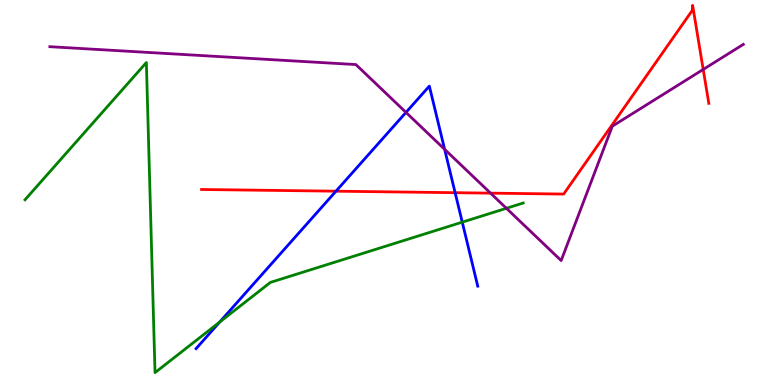[{'lines': ['blue', 'red'], 'intersections': [{'x': 4.34, 'y': 5.03}, {'x': 5.87, 'y': 4.99}]}, {'lines': ['green', 'red'], 'intersections': []}, {'lines': ['purple', 'red'], 'intersections': [{'x': 6.33, 'y': 4.98}, {'x': 9.07, 'y': 8.2}]}, {'lines': ['blue', 'green'], 'intersections': [{'x': 2.83, 'y': 1.63}, {'x': 5.96, 'y': 4.23}]}, {'lines': ['blue', 'purple'], 'intersections': [{'x': 5.24, 'y': 7.08}, {'x': 5.74, 'y': 6.12}]}, {'lines': ['green', 'purple'], 'intersections': [{'x': 6.53, 'y': 4.59}]}]